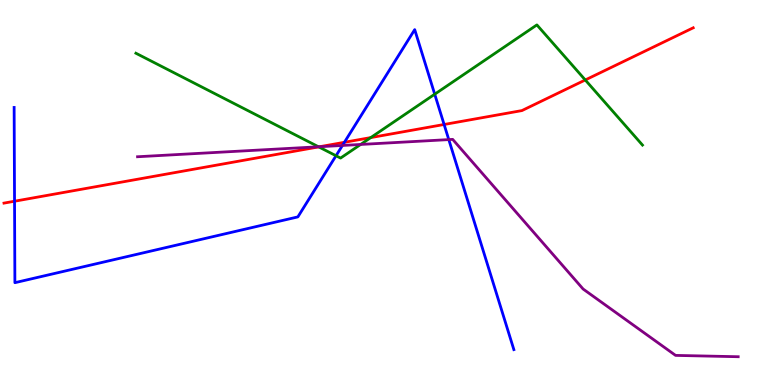[{'lines': ['blue', 'red'], 'intersections': [{'x': 0.188, 'y': 4.77}, {'x': 4.44, 'y': 6.3}, {'x': 5.73, 'y': 6.77}]}, {'lines': ['green', 'red'], 'intersections': [{'x': 4.11, 'y': 6.18}, {'x': 4.78, 'y': 6.43}, {'x': 7.55, 'y': 7.92}]}, {'lines': ['purple', 'red'], 'intersections': [{'x': 4.12, 'y': 6.19}]}, {'lines': ['blue', 'green'], 'intersections': [{'x': 4.34, 'y': 5.95}, {'x': 5.61, 'y': 7.55}]}, {'lines': ['blue', 'purple'], 'intersections': [{'x': 4.42, 'y': 6.22}, {'x': 5.79, 'y': 6.37}]}, {'lines': ['green', 'purple'], 'intersections': [{'x': 4.11, 'y': 6.19}, {'x': 4.65, 'y': 6.25}]}]